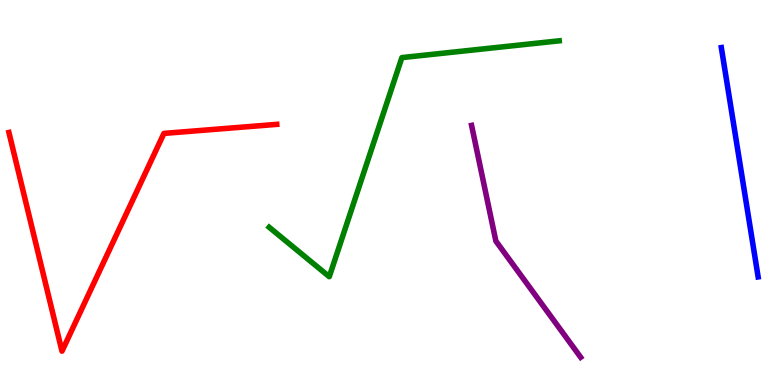[{'lines': ['blue', 'red'], 'intersections': []}, {'lines': ['green', 'red'], 'intersections': []}, {'lines': ['purple', 'red'], 'intersections': []}, {'lines': ['blue', 'green'], 'intersections': []}, {'lines': ['blue', 'purple'], 'intersections': []}, {'lines': ['green', 'purple'], 'intersections': []}]